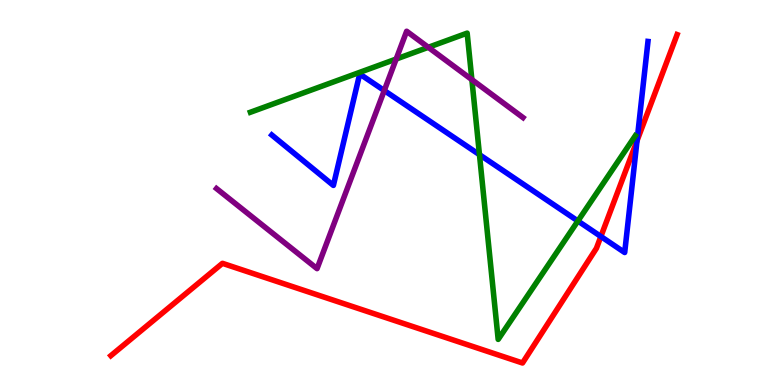[{'lines': ['blue', 'red'], 'intersections': [{'x': 7.75, 'y': 3.86}, {'x': 8.22, 'y': 6.34}]}, {'lines': ['green', 'red'], 'intersections': []}, {'lines': ['purple', 'red'], 'intersections': []}, {'lines': ['blue', 'green'], 'intersections': [{'x': 6.19, 'y': 5.98}, {'x': 7.46, 'y': 4.26}]}, {'lines': ['blue', 'purple'], 'intersections': [{'x': 4.96, 'y': 7.65}]}, {'lines': ['green', 'purple'], 'intersections': [{'x': 5.11, 'y': 8.47}, {'x': 5.53, 'y': 8.77}, {'x': 6.09, 'y': 7.93}]}]